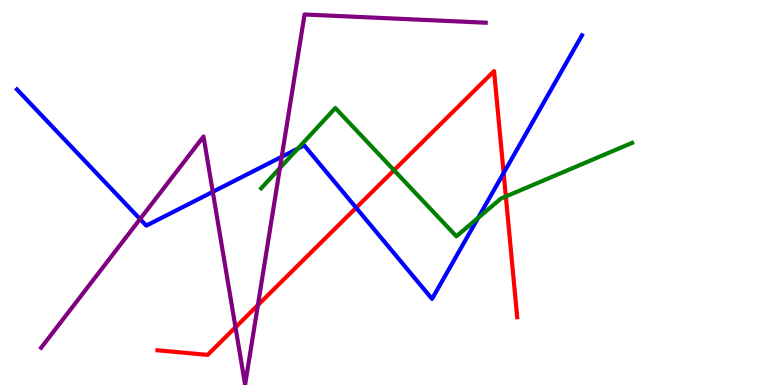[{'lines': ['blue', 'red'], 'intersections': [{'x': 4.6, 'y': 4.6}, {'x': 6.5, 'y': 5.51}]}, {'lines': ['green', 'red'], 'intersections': [{'x': 5.08, 'y': 5.58}, {'x': 6.53, 'y': 4.9}]}, {'lines': ['purple', 'red'], 'intersections': [{'x': 3.04, 'y': 1.5}, {'x': 3.33, 'y': 2.08}]}, {'lines': ['blue', 'green'], 'intersections': [{'x': 3.84, 'y': 6.14}, {'x': 6.17, 'y': 4.34}]}, {'lines': ['blue', 'purple'], 'intersections': [{'x': 1.81, 'y': 4.31}, {'x': 2.75, 'y': 5.02}, {'x': 3.64, 'y': 5.93}]}, {'lines': ['green', 'purple'], 'intersections': [{'x': 3.61, 'y': 5.64}]}]